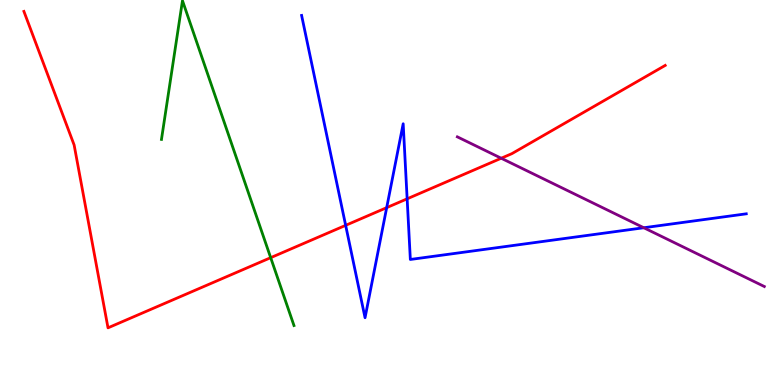[{'lines': ['blue', 'red'], 'intersections': [{'x': 4.46, 'y': 4.15}, {'x': 4.99, 'y': 4.61}, {'x': 5.25, 'y': 4.84}]}, {'lines': ['green', 'red'], 'intersections': [{'x': 3.49, 'y': 3.31}]}, {'lines': ['purple', 'red'], 'intersections': [{'x': 6.47, 'y': 5.89}]}, {'lines': ['blue', 'green'], 'intersections': []}, {'lines': ['blue', 'purple'], 'intersections': [{'x': 8.31, 'y': 4.08}]}, {'lines': ['green', 'purple'], 'intersections': []}]